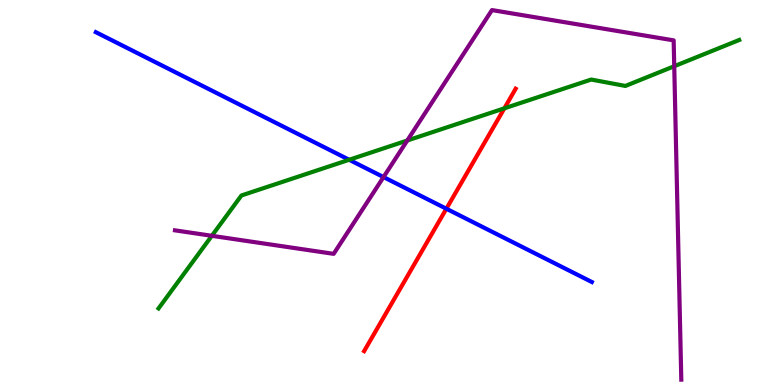[{'lines': ['blue', 'red'], 'intersections': [{'x': 5.76, 'y': 4.58}]}, {'lines': ['green', 'red'], 'intersections': [{'x': 6.51, 'y': 7.19}]}, {'lines': ['purple', 'red'], 'intersections': []}, {'lines': ['blue', 'green'], 'intersections': [{'x': 4.51, 'y': 5.85}]}, {'lines': ['blue', 'purple'], 'intersections': [{'x': 4.95, 'y': 5.4}]}, {'lines': ['green', 'purple'], 'intersections': [{'x': 2.73, 'y': 3.88}, {'x': 5.26, 'y': 6.35}, {'x': 8.7, 'y': 8.28}]}]